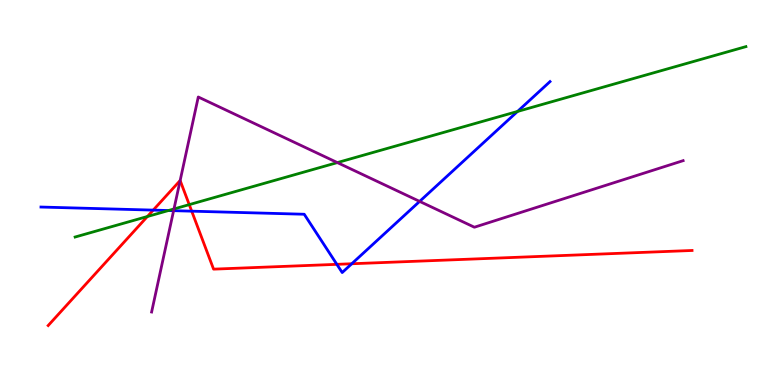[{'lines': ['blue', 'red'], 'intersections': [{'x': 1.98, 'y': 4.54}, {'x': 2.47, 'y': 4.52}, {'x': 4.35, 'y': 3.13}, {'x': 4.54, 'y': 3.15}]}, {'lines': ['green', 'red'], 'intersections': [{'x': 1.9, 'y': 4.38}, {'x': 2.44, 'y': 4.68}]}, {'lines': ['purple', 'red'], 'intersections': [{'x': 2.32, 'y': 5.31}]}, {'lines': ['blue', 'green'], 'intersections': [{'x': 2.17, 'y': 4.53}, {'x': 6.68, 'y': 7.11}]}, {'lines': ['blue', 'purple'], 'intersections': [{'x': 2.24, 'y': 4.53}, {'x': 5.41, 'y': 4.77}]}, {'lines': ['green', 'purple'], 'intersections': [{'x': 2.24, 'y': 4.57}, {'x': 4.35, 'y': 5.78}]}]